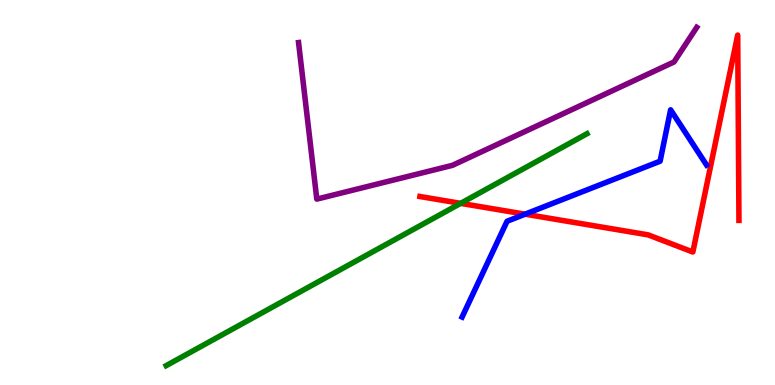[{'lines': ['blue', 'red'], 'intersections': [{'x': 6.78, 'y': 4.44}]}, {'lines': ['green', 'red'], 'intersections': [{'x': 5.94, 'y': 4.72}]}, {'lines': ['purple', 'red'], 'intersections': []}, {'lines': ['blue', 'green'], 'intersections': []}, {'lines': ['blue', 'purple'], 'intersections': []}, {'lines': ['green', 'purple'], 'intersections': []}]